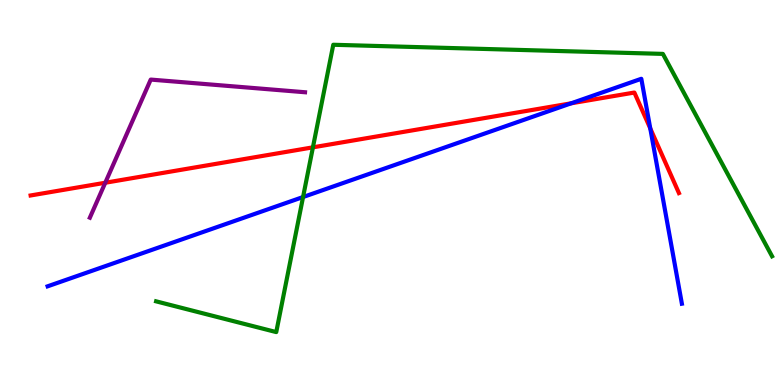[{'lines': ['blue', 'red'], 'intersections': [{'x': 7.37, 'y': 7.32}, {'x': 8.39, 'y': 6.66}]}, {'lines': ['green', 'red'], 'intersections': [{'x': 4.04, 'y': 6.17}]}, {'lines': ['purple', 'red'], 'intersections': [{'x': 1.36, 'y': 5.25}]}, {'lines': ['blue', 'green'], 'intersections': [{'x': 3.91, 'y': 4.88}]}, {'lines': ['blue', 'purple'], 'intersections': []}, {'lines': ['green', 'purple'], 'intersections': []}]